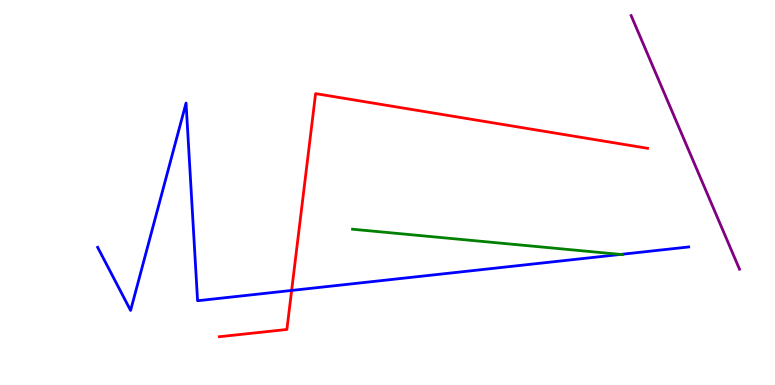[{'lines': ['blue', 'red'], 'intersections': [{'x': 3.76, 'y': 2.46}]}, {'lines': ['green', 'red'], 'intersections': []}, {'lines': ['purple', 'red'], 'intersections': []}, {'lines': ['blue', 'green'], 'intersections': [{'x': 8.01, 'y': 3.39}]}, {'lines': ['blue', 'purple'], 'intersections': []}, {'lines': ['green', 'purple'], 'intersections': []}]